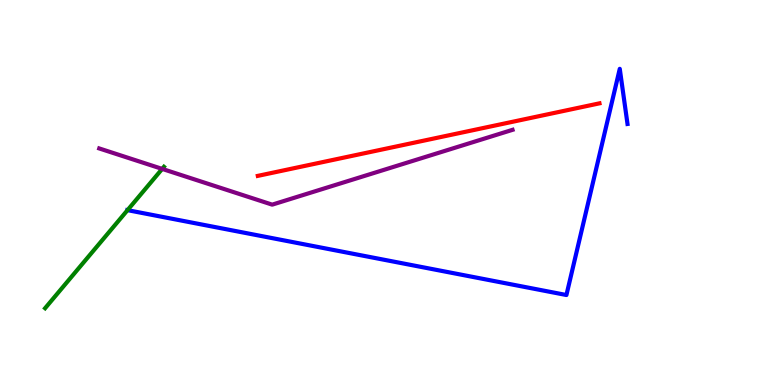[{'lines': ['blue', 'red'], 'intersections': []}, {'lines': ['green', 'red'], 'intersections': []}, {'lines': ['purple', 'red'], 'intersections': []}, {'lines': ['blue', 'green'], 'intersections': [{'x': 1.65, 'y': 4.54}]}, {'lines': ['blue', 'purple'], 'intersections': []}, {'lines': ['green', 'purple'], 'intersections': [{'x': 2.09, 'y': 5.61}]}]